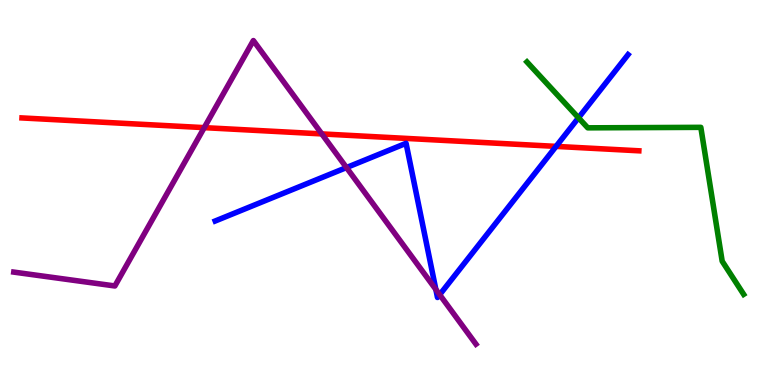[{'lines': ['blue', 'red'], 'intersections': [{'x': 7.17, 'y': 6.2}]}, {'lines': ['green', 'red'], 'intersections': []}, {'lines': ['purple', 'red'], 'intersections': [{'x': 2.64, 'y': 6.68}, {'x': 4.15, 'y': 6.52}]}, {'lines': ['blue', 'green'], 'intersections': [{'x': 7.46, 'y': 6.94}]}, {'lines': ['blue', 'purple'], 'intersections': [{'x': 4.47, 'y': 5.65}, {'x': 5.62, 'y': 2.48}, {'x': 5.67, 'y': 2.35}]}, {'lines': ['green', 'purple'], 'intersections': []}]